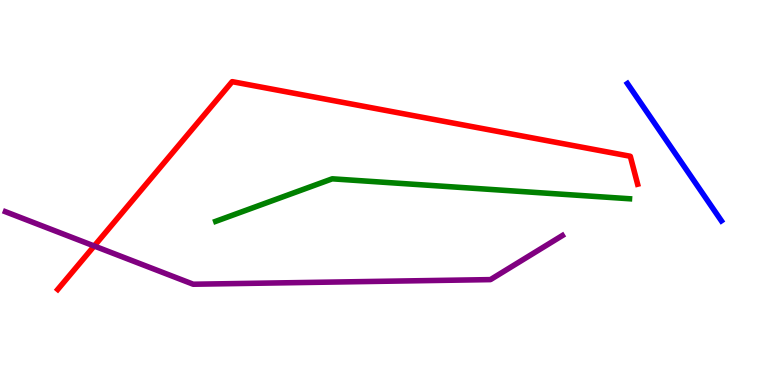[{'lines': ['blue', 'red'], 'intersections': []}, {'lines': ['green', 'red'], 'intersections': []}, {'lines': ['purple', 'red'], 'intersections': [{'x': 1.22, 'y': 3.61}]}, {'lines': ['blue', 'green'], 'intersections': []}, {'lines': ['blue', 'purple'], 'intersections': []}, {'lines': ['green', 'purple'], 'intersections': []}]